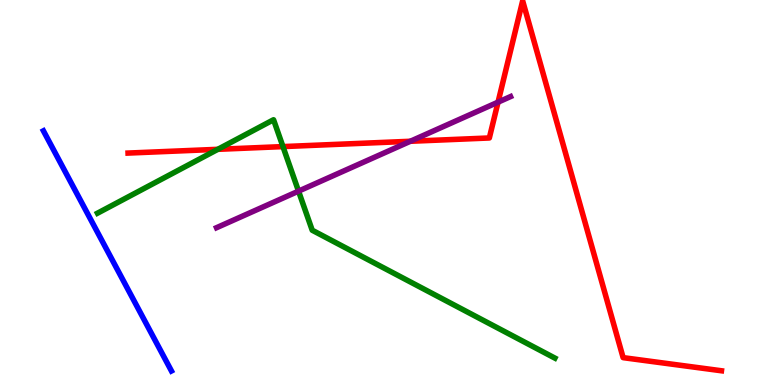[{'lines': ['blue', 'red'], 'intersections': []}, {'lines': ['green', 'red'], 'intersections': [{'x': 2.81, 'y': 6.12}, {'x': 3.65, 'y': 6.19}]}, {'lines': ['purple', 'red'], 'intersections': [{'x': 5.29, 'y': 6.33}, {'x': 6.43, 'y': 7.35}]}, {'lines': ['blue', 'green'], 'intersections': []}, {'lines': ['blue', 'purple'], 'intersections': []}, {'lines': ['green', 'purple'], 'intersections': [{'x': 3.85, 'y': 5.04}]}]